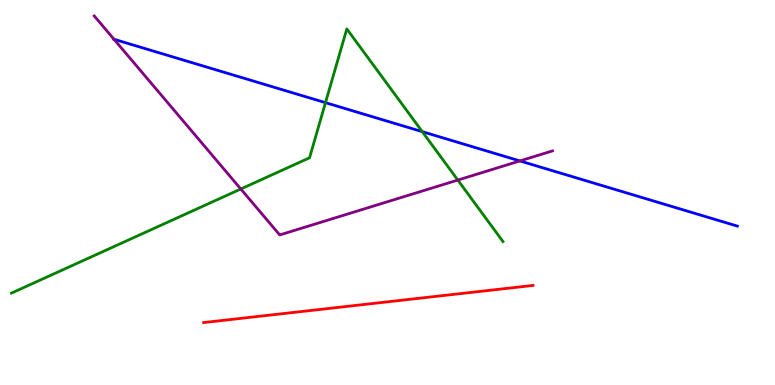[{'lines': ['blue', 'red'], 'intersections': []}, {'lines': ['green', 'red'], 'intersections': []}, {'lines': ['purple', 'red'], 'intersections': []}, {'lines': ['blue', 'green'], 'intersections': [{'x': 4.2, 'y': 7.33}, {'x': 5.45, 'y': 6.58}]}, {'lines': ['blue', 'purple'], 'intersections': [{'x': 1.47, 'y': 8.98}, {'x': 6.71, 'y': 5.82}]}, {'lines': ['green', 'purple'], 'intersections': [{'x': 3.11, 'y': 5.09}, {'x': 5.91, 'y': 5.32}]}]